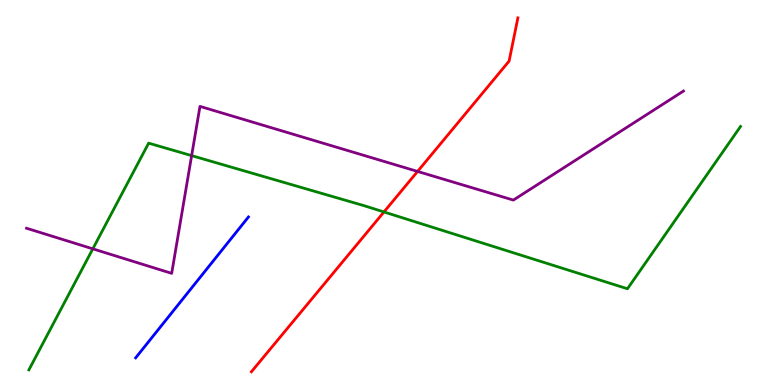[{'lines': ['blue', 'red'], 'intersections': []}, {'lines': ['green', 'red'], 'intersections': [{'x': 4.95, 'y': 4.49}]}, {'lines': ['purple', 'red'], 'intersections': [{'x': 5.39, 'y': 5.55}]}, {'lines': ['blue', 'green'], 'intersections': []}, {'lines': ['blue', 'purple'], 'intersections': []}, {'lines': ['green', 'purple'], 'intersections': [{'x': 1.2, 'y': 3.54}, {'x': 2.47, 'y': 5.96}]}]